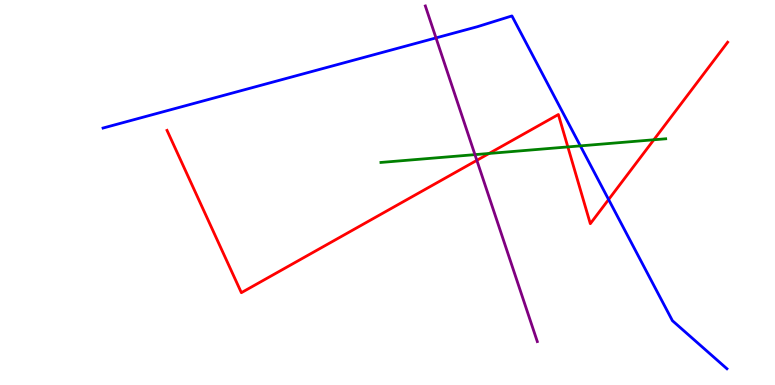[{'lines': ['blue', 'red'], 'intersections': [{'x': 7.85, 'y': 4.82}]}, {'lines': ['green', 'red'], 'intersections': [{'x': 6.31, 'y': 6.01}, {'x': 7.33, 'y': 6.18}, {'x': 8.44, 'y': 6.37}]}, {'lines': ['purple', 'red'], 'intersections': [{'x': 6.15, 'y': 5.84}]}, {'lines': ['blue', 'green'], 'intersections': [{'x': 7.49, 'y': 6.21}]}, {'lines': ['blue', 'purple'], 'intersections': [{'x': 5.63, 'y': 9.02}]}, {'lines': ['green', 'purple'], 'intersections': [{'x': 6.13, 'y': 5.98}]}]